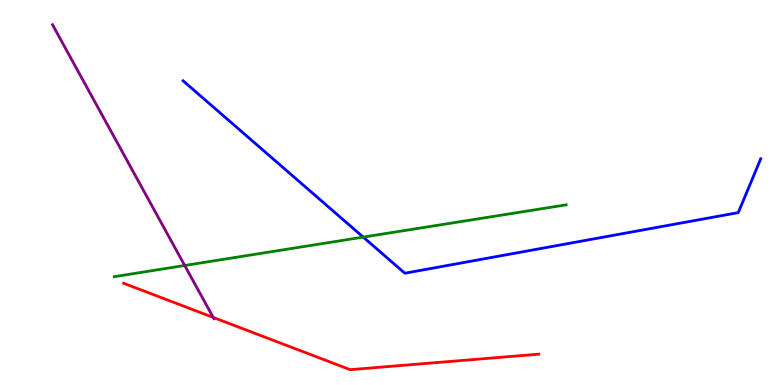[{'lines': ['blue', 'red'], 'intersections': []}, {'lines': ['green', 'red'], 'intersections': []}, {'lines': ['purple', 'red'], 'intersections': [{'x': 2.75, 'y': 1.76}]}, {'lines': ['blue', 'green'], 'intersections': [{'x': 4.69, 'y': 3.84}]}, {'lines': ['blue', 'purple'], 'intersections': []}, {'lines': ['green', 'purple'], 'intersections': [{'x': 2.38, 'y': 3.1}]}]